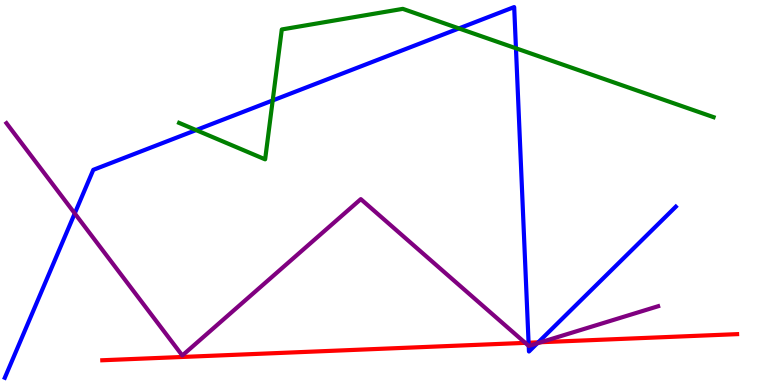[{'lines': ['blue', 'red'], 'intersections': [{'x': 6.82, 'y': 1.1}, {'x': 6.95, 'y': 1.11}]}, {'lines': ['green', 'red'], 'intersections': []}, {'lines': ['purple', 'red'], 'intersections': [{'x': 6.78, 'y': 1.09}, {'x': 6.98, 'y': 1.11}]}, {'lines': ['blue', 'green'], 'intersections': [{'x': 2.53, 'y': 6.62}, {'x': 3.52, 'y': 7.39}, {'x': 5.92, 'y': 9.26}, {'x': 6.66, 'y': 8.75}]}, {'lines': ['blue', 'purple'], 'intersections': [{'x': 0.965, 'y': 4.46}, {'x': 6.82, 'y': 1.02}, {'x': 6.93, 'y': 1.08}]}, {'lines': ['green', 'purple'], 'intersections': []}]